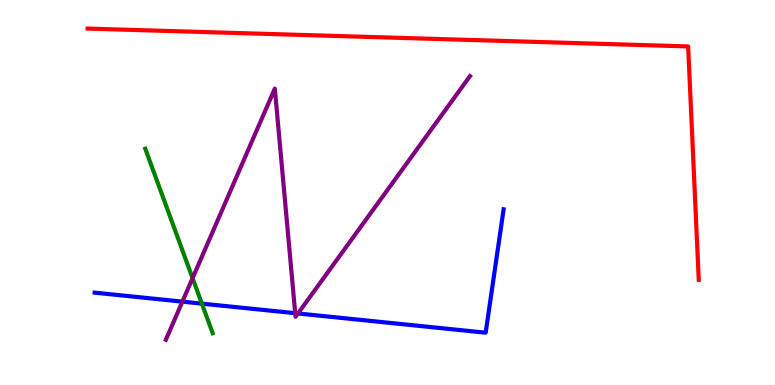[{'lines': ['blue', 'red'], 'intersections': []}, {'lines': ['green', 'red'], 'intersections': []}, {'lines': ['purple', 'red'], 'intersections': []}, {'lines': ['blue', 'green'], 'intersections': [{'x': 2.6, 'y': 2.11}]}, {'lines': ['blue', 'purple'], 'intersections': [{'x': 2.35, 'y': 2.17}, {'x': 3.81, 'y': 1.87}, {'x': 3.84, 'y': 1.86}]}, {'lines': ['green', 'purple'], 'intersections': [{'x': 2.48, 'y': 2.77}]}]